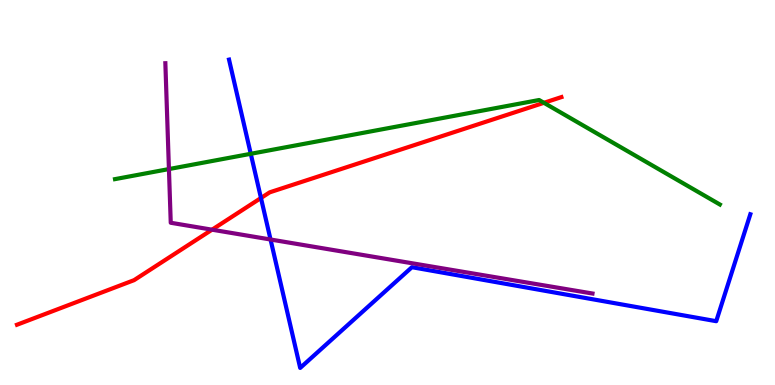[{'lines': ['blue', 'red'], 'intersections': [{'x': 3.37, 'y': 4.86}]}, {'lines': ['green', 'red'], 'intersections': [{'x': 7.02, 'y': 7.33}]}, {'lines': ['purple', 'red'], 'intersections': [{'x': 2.74, 'y': 4.03}]}, {'lines': ['blue', 'green'], 'intersections': [{'x': 3.24, 'y': 6.01}]}, {'lines': ['blue', 'purple'], 'intersections': [{'x': 3.49, 'y': 3.78}]}, {'lines': ['green', 'purple'], 'intersections': [{'x': 2.18, 'y': 5.61}]}]